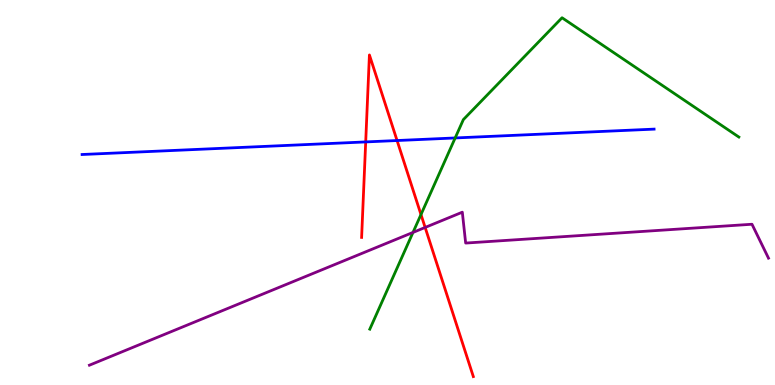[{'lines': ['blue', 'red'], 'intersections': [{'x': 4.72, 'y': 6.31}, {'x': 5.12, 'y': 6.35}]}, {'lines': ['green', 'red'], 'intersections': [{'x': 5.43, 'y': 4.43}]}, {'lines': ['purple', 'red'], 'intersections': [{'x': 5.49, 'y': 4.09}]}, {'lines': ['blue', 'green'], 'intersections': [{'x': 5.87, 'y': 6.42}]}, {'lines': ['blue', 'purple'], 'intersections': []}, {'lines': ['green', 'purple'], 'intersections': [{'x': 5.33, 'y': 3.96}]}]